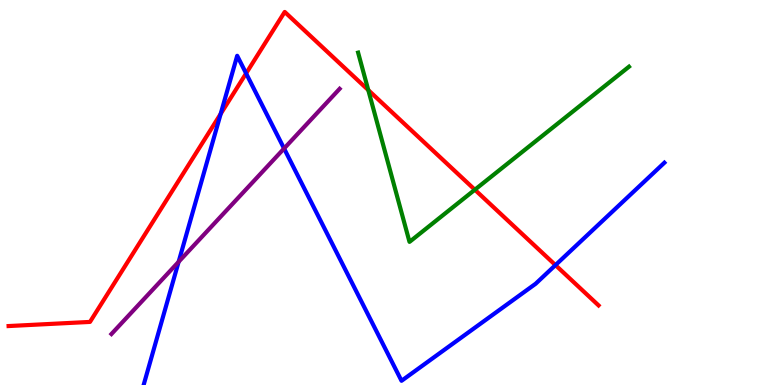[{'lines': ['blue', 'red'], 'intersections': [{'x': 2.85, 'y': 7.04}, {'x': 3.18, 'y': 8.09}, {'x': 7.17, 'y': 3.11}]}, {'lines': ['green', 'red'], 'intersections': [{'x': 4.75, 'y': 7.66}, {'x': 6.13, 'y': 5.07}]}, {'lines': ['purple', 'red'], 'intersections': []}, {'lines': ['blue', 'green'], 'intersections': []}, {'lines': ['blue', 'purple'], 'intersections': [{'x': 2.3, 'y': 3.2}, {'x': 3.67, 'y': 6.14}]}, {'lines': ['green', 'purple'], 'intersections': []}]